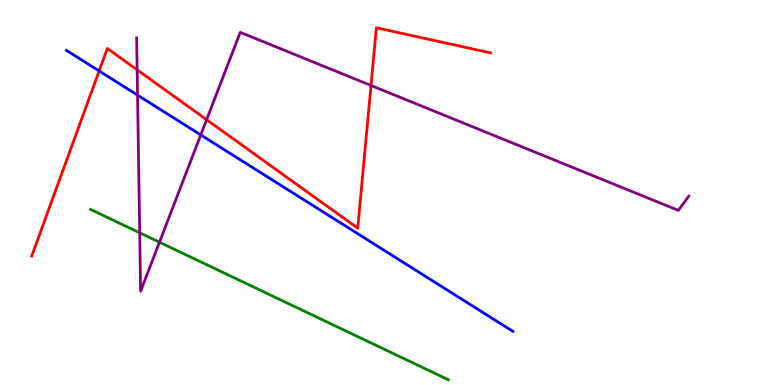[{'lines': ['blue', 'red'], 'intersections': [{'x': 1.28, 'y': 8.16}]}, {'lines': ['green', 'red'], 'intersections': []}, {'lines': ['purple', 'red'], 'intersections': [{'x': 1.77, 'y': 8.19}, {'x': 2.67, 'y': 6.89}, {'x': 4.79, 'y': 7.78}]}, {'lines': ['blue', 'green'], 'intersections': []}, {'lines': ['blue', 'purple'], 'intersections': [{'x': 1.77, 'y': 7.53}, {'x': 2.59, 'y': 6.5}]}, {'lines': ['green', 'purple'], 'intersections': [{'x': 1.8, 'y': 3.95}, {'x': 2.06, 'y': 3.71}]}]